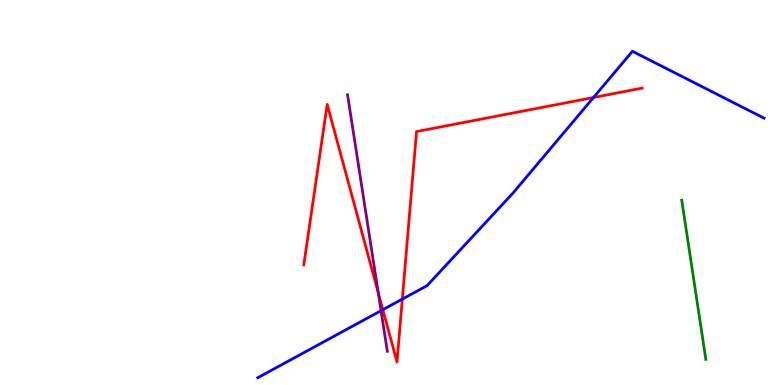[{'lines': ['blue', 'red'], 'intersections': [{'x': 4.94, 'y': 1.96}, {'x': 5.19, 'y': 2.23}, {'x': 7.66, 'y': 7.47}]}, {'lines': ['green', 'red'], 'intersections': []}, {'lines': ['purple', 'red'], 'intersections': [{'x': 4.88, 'y': 2.4}]}, {'lines': ['blue', 'green'], 'intersections': []}, {'lines': ['blue', 'purple'], 'intersections': [{'x': 4.92, 'y': 1.93}]}, {'lines': ['green', 'purple'], 'intersections': []}]